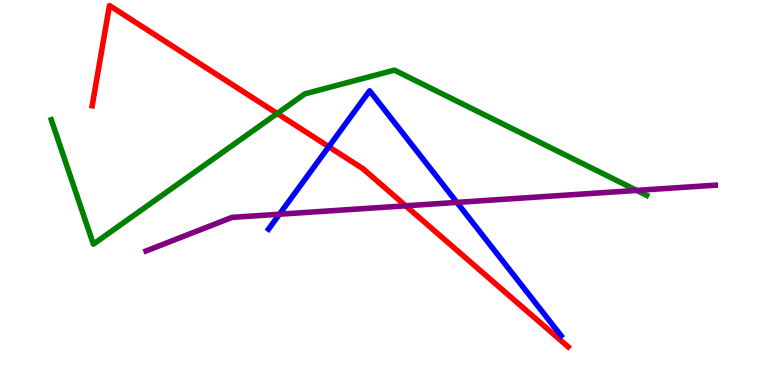[{'lines': ['blue', 'red'], 'intersections': [{'x': 4.24, 'y': 6.19}]}, {'lines': ['green', 'red'], 'intersections': [{'x': 3.58, 'y': 7.05}]}, {'lines': ['purple', 'red'], 'intersections': [{'x': 5.23, 'y': 4.65}]}, {'lines': ['blue', 'green'], 'intersections': []}, {'lines': ['blue', 'purple'], 'intersections': [{'x': 3.61, 'y': 4.44}, {'x': 5.9, 'y': 4.74}]}, {'lines': ['green', 'purple'], 'intersections': [{'x': 8.22, 'y': 5.05}]}]